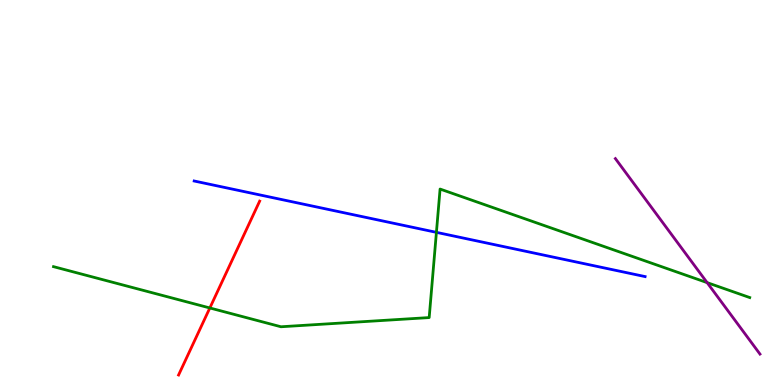[{'lines': ['blue', 'red'], 'intersections': []}, {'lines': ['green', 'red'], 'intersections': [{'x': 2.71, 'y': 2.0}]}, {'lines': ['purple', 'red'], 'intersections': []}, {'lines': ['blue', 'green'], 'intersections': [{'x': 5.63, 'y': 3.97}]}, {'lines': ['blue', 'purple'], 'intersections': []}, {'lines': ['green', 'purple'], 'intersections': [{'x': 9.12, 'y': 2.66}]}]